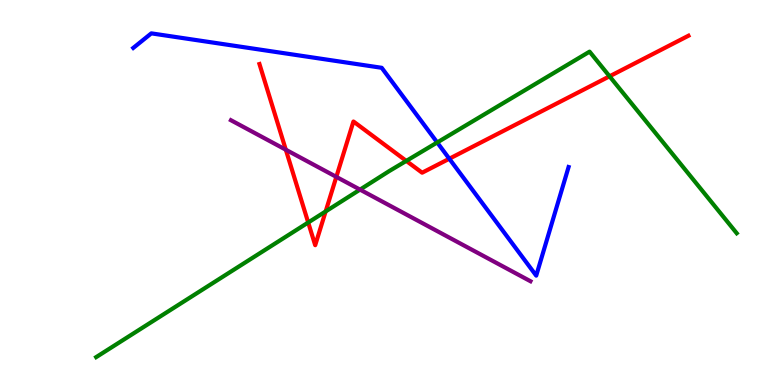[{'lines': ['blue', 'red'], 'intersections': [{'x': 5.8, 'y': 5.88}]}, {'lines': ['green', 'red'], 'intersections': [{'x': 3.98, 'y': 4.22}, {'x': 4.2, 'y': 4.51}, {'x': 5.24, 'y': 5.82}, {'x': 7.87, 'y': 8.02}]}, {'lines': ['purple', 'red'], 'intersections': [{'x': 3.69, 'y': 6.11}, {'x': 4.34, 'y': 5.41}]}, {'lines': ['blue', 'green'], 'intersections': [{'x': 5.64, 'y': 6.3}]}, {'lines': ['blue', 'purple'], 'intersections': []}, {'lines': ['green', 'purple'], 'intersections': [{'x': 4.65, 'y': 5.08}]}]